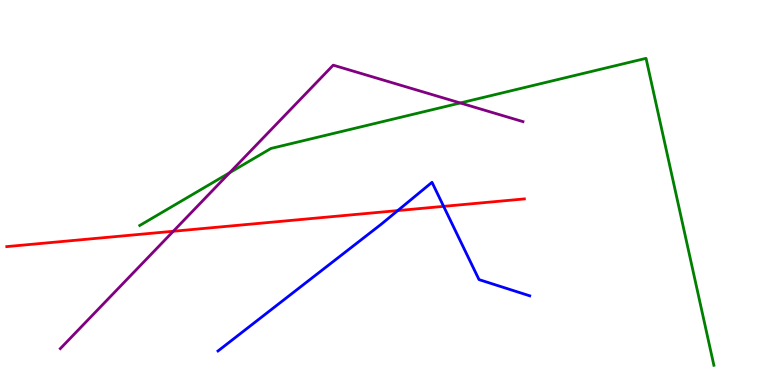[{'lines': ['blue', 'red'], 'intersections': [{'x': 5.13, 'y': 4.53}, {'x': 5.72, 'y': 4.64}]}, {'lines': ['green', 'red'], 'intersections': []}, {'lines': ['purple', 'red'], 'intersections': [{'x': 2.24, 'y': 3.99}]}, {'lines': ['blue', 'green'], 'intersections': []}, {'lines': ['blue', 'purple'], 'intersections': []}, {'lines': ['green', 'purple'], 'intersections': [{'x': 2.96, 'y': 5.51}, {'x': 5.94, 'y': 7.33}]}]